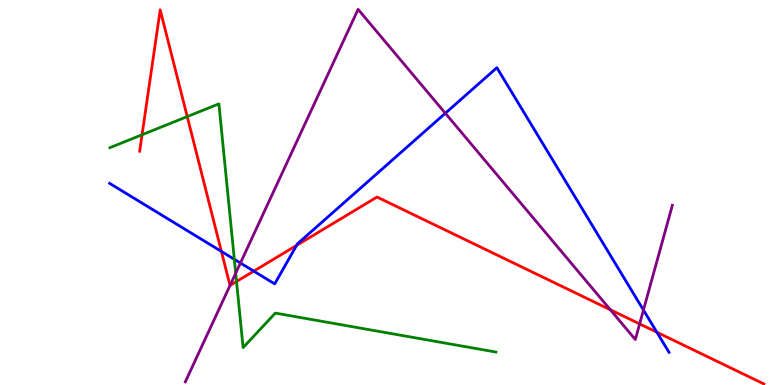[{'lines': ['blue', 'red'], 'intersections': [{'x': 2.86, 'y': 3.47}, {'x': 3.27, 'y': 2.96}, {'x': 3.83, 'y': 3.63}, {'x': 8.48, 'y': 1.37}]}, {'lines': ['green', 'red'], 'intersections': [{'x': 1.83, 'y': 6.5}, {'x': 2.42, 'y': 6.97}, {'x': 3.05, 'y': 2.69}]}, {'lines': ['purple', 'red'], 'intersections': [{'x': 2.97, 'y': 2.59}, {'x': 7.88, 'y': 1.95}, {'x': 8.25, 'y': 1.59}]}, {'lines': ['blue', 'green'], 'intersections': [{'x': 3.02, 'y': 3.26}]}, {'lines': ['blue', 'purple'], 'intersections': [{'x': 3.1, 'y': 3.17}, {'x': 5.75, 'y': 7.06}, {'x': 8.3, 'y': 1.95}]}, {'lines': ['green', 'purple'], 'intersections': [{'x': 3.04, 'y': 2.9}]}]